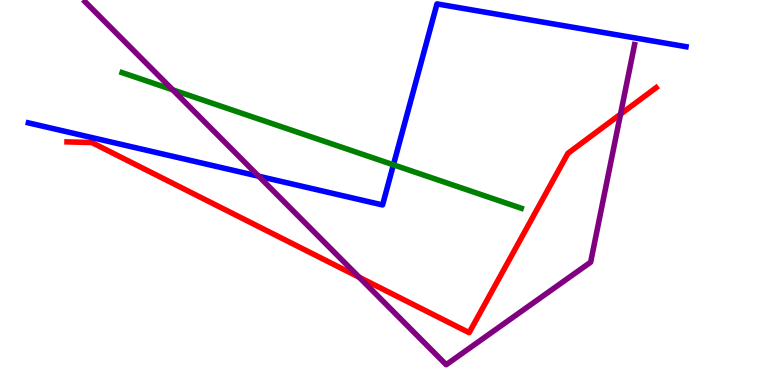[{'lines': ['blue', 'red'], 'intersections': []}, {'lines': ['green', 'red'], 'intersections': []}, {'lines': ['purple', 'red'], 'intersections': [{'x': 4.63, 'y': 2.8}, {'x': 8.01, 'y': 7.03}]}, {'lines': ['blue', 'green'], 'intersections': [{'x': 5.08, 'y': 5.72}]}, {'lines': ['blue', 'purple'], 'intersections': [{'x': 3.34, 'y': 5.42}]}, {'lines': ['green', 'purple'], 'intersections': [{'x': 2.23, 'y': 7.67}]}]